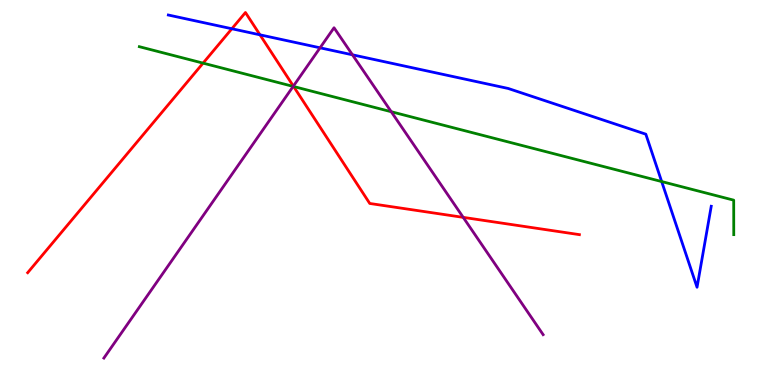[{'lines': ['blue', 'red'], 'intersections': [{'x': 2.99, 'y': 9.25}, {'x': 3.35, 'y': 9.1}]}, {'lines': ['green', 'red'], 'intersections': [{'x': 2.62, 'y': 8.36}, {'x': 3.79, 'y': 7.75}]}, {'lines': ['purple', 'red'], 'intersections': [{'x': 3.79, 'y': 7.76}, {'x': 5.98, 'y': 4.35}]}, {'lines': ['blue', 'green'], 'intersections': [{'x': 8.54, 'y': 5.28}]}, {'lines': ['blue', 'purple'], 'intersections': [{'x': 4.13, 'y': 8.76}, {'x': 4.55, 'y': 8.58}]}, {'lines': ['green', 'purple'], 'intersections': [{'x': 3.78, 'y': 7.76}, {'x': 5.05, 'y': 7.1}]}]